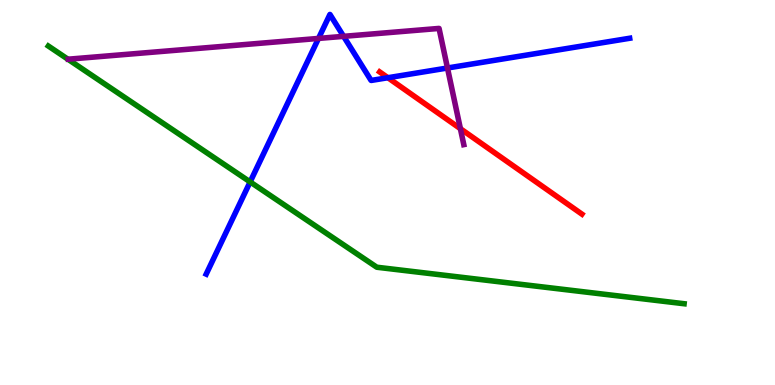[{'lines': ['blue', 'red'], 'intersections': [{'x': 5.01, 'y': 7.98}]}, {'lines': ['green', 'red'], 'intersections': []}, {'lines': ['purple', 'red'], 'intersections': [{'x': 5.94, 'y': 6.66}]}, {'lines': ['blue', 'green'], 'intersections': [{'x': 3.23, 'y': 5.27}]}, {'lines': ['blue', 'purple'], 'intersections': [{'x': 4.11, 'y': 9.0}, {'x': 4.43, 'y': 9.06}, {'x': 5.77, 'y': 8.23}]}, {'lines': ['green', 'purple'], 'intersections': []}]